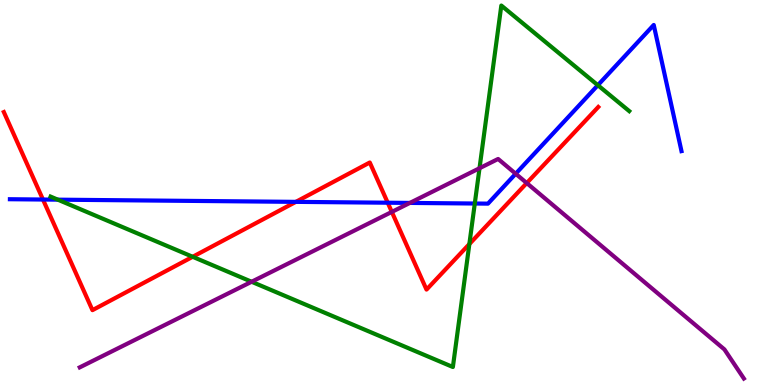[{'lines': ['blue', 'red'], 'intersections': [{'x': 0.554, 'y': 4.82}, {'x': 3.82, 'y': 4.76}, {'x': 5.0, 'y': 4.73}]}, {'lines': ['green', 'red'], 'intersections': [{'x': 2.49, 'y': 3.33}, {'x': 6.06, 'y': 3.66}]}, {'lines': ['purple', 'red'], 'intersections': [{'x': 5.06, 'y': 4.5}, {'x': 6.8, 'y': 5.25}]}, {'lines': ['blue', 'green'], 'intersections': [{'x': 0.746, 'y': 4.81}, {'x': 6.13, 'y': 4.71}, {'x': 7.71, 'y': 7.79}]}, {'lines': ['blue', 'purple'], 'intersections': [{'x': 5.29, 'y': 4.73}, {'x': 6.65, 'y': 5.49}]}, {'lines': ['green', 'purple'], 'intersections': [{'x': 3.25, 'y': 2.68}, {'x': 6.19, 'y': 5.63}]}]